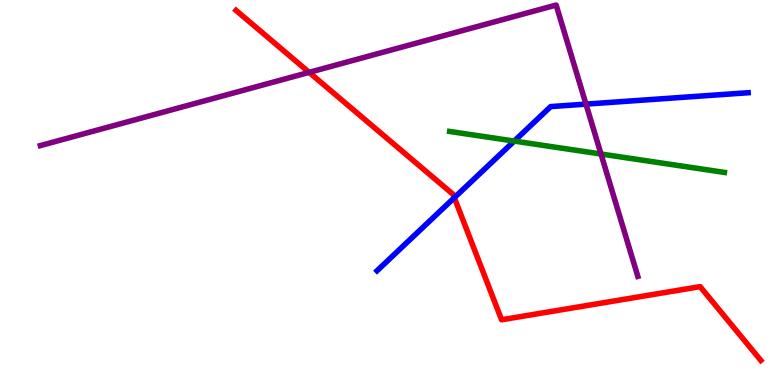[{'lines': ['blue', 'red'], 'intersections': [{'x': 5.86, 'y': 4.87}]}, {'lines': ['green', 'red'], 'intersections': []}, {'lines': ['purple', 'red'], 'intersections': [{'x': 3.99, 'y': 8.12}]}, {'lines': ['blue', 'green'], 'intersections': [{'x': 6.64, 'y': 6.34}]}, {'lines': ['blue', 'purple'], 'intersections': [{'x': 7.56, 'y': 7.3}]}, {'lines': ['green', 'purple'], 'intersections': [{'x': 7.75, 'y': 6.0}]}]